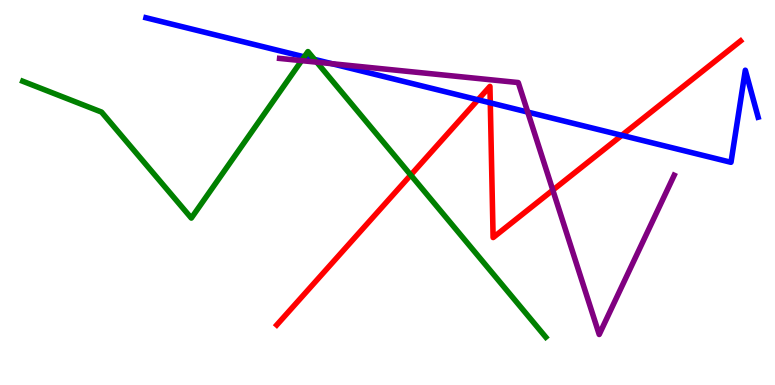[{'lines': ['blue', 'red'], 'intersections': [{'x': 6.17, 'y': 7.41}, {'x': 6.33, 'y': 7.33}, {'x': 8.02, 'y': 6.49}]}, {'lines': ['green', 'red'], 'intersections': [{'x': 5.3, 'y': 5.45}]}, {'lines': ['purple', 'red'], 'intersections': [{'x': 7.13, 'y': 5.06}]}, {'lines': ['blue', 'green'], 'intersections': [{'x': 3.93, 'y': 8.52}, {'x': 4.06, 'y': 8.46}]}, {'lines': ['blue', 'purple'], 'intersections': [{'x': 4.28, 'y': 8.34}, {'x': 6.81, 'y': 7.09}]}, {'lines': ['green', 'purple'], 'intersections': [{'x': 3.89, 'y': 8.42}, {'x': 4.09, 'y': 8.39}]}]